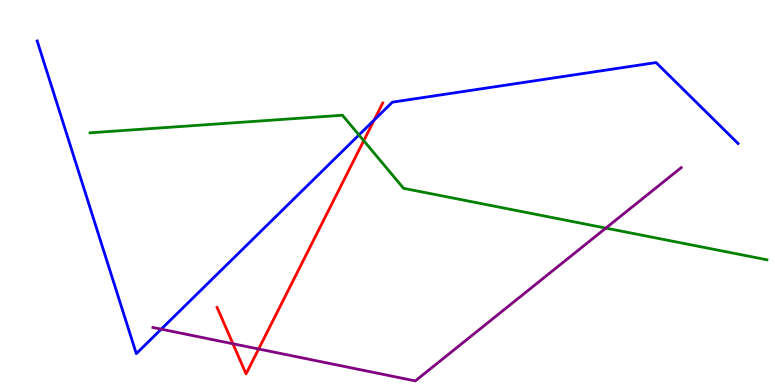[{'lines': ['blue', 'red'], 'intersections': [{'x': 4.83, 'y': 6.88}]}, {'lines': ['green', 'red'], 'intersections': [{'x': 4.69, 'y': 6.35}]}, {'lines': ['purple', 'red'], 'intersections': [{'x': 3.01, 'y': 1.07}, {'x': 3.34, 'y': 0.935}]}, {'lines': ['blue', 'green'], 'intersections': [{'x': 4.63, 'y': 6.49}]}, {'lines': ['blue', 'purple'], 'intersections': [{'x': 2.08, 'y': 1.45}]}, {'lines': ['green', 'purple'], 'intersections': [{'x': 7.82, 'y': 4.08}]}]